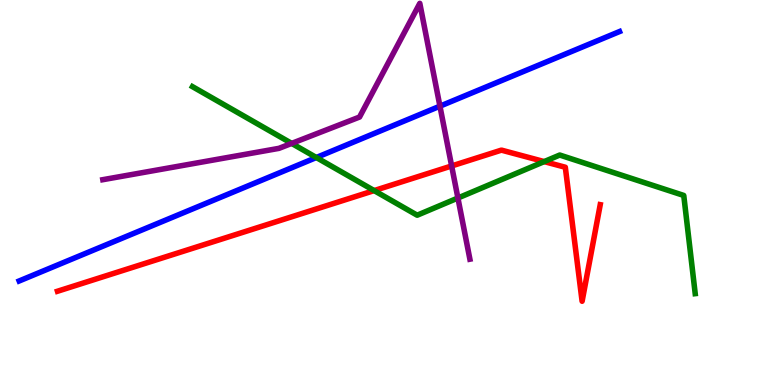[{'lines': ['blue', 'red'], 'intersections': []}, {'lines': ['green', 'red'], 'intersections': [{'x': 4.83, 'y': 5.05}, {'x': 7.02, 'y': 5.8}]}, {'lines': ['purple', 'red'], 'intersections': [{'x': 5.83, 'y': 5.69}]}, {'lines': ['blue', 'green'], 'intersections': [{'x': 4.08, 'y': 5.91}]}, {'lines': ['blue', 'purple'], 'intersections': [{'x': 5.68, 'y': 7.24}]}, {'lines': ['green', 'purple'], 'intersections': [{'x': 3.76, 'y': 6.28}, {'x': 5.91, 'y': 4.86}]}]